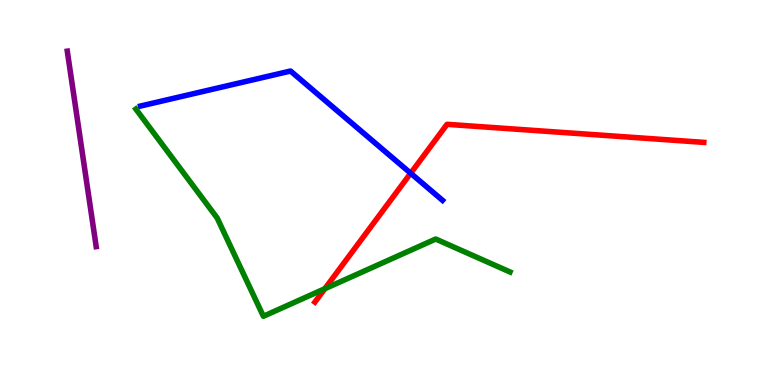[{'lines': ['blue', 'red'], 'intersections': [{'x': 5.3, 'y': 5.5}]}, {'lines': ['green', 'red'], 'intersections': [{'x': 4.19, 'y': 2.5}]}, {'lines': ['purple', 'red'], 'intersections': []}, {'lines': ['blue', 'green'], 'intersections': []}, {'lines': ['blue', 'purple'], 'intersections': []}, {'lines': ['green', 'purple'], 'intersections': []}]